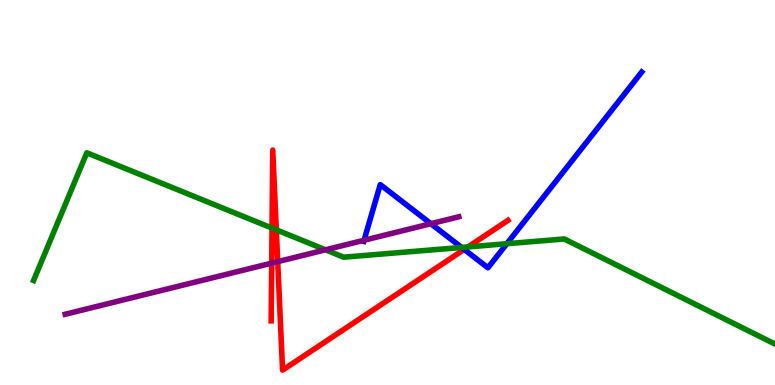[{'lines': ['blue', 'red'], 'intersections': [{'x': 5.99, 'y': 3.52}]}, {'lines': ['green', 'red'], 'intersections': [{'x': 3.51, 'y': 4.08}, {'x': 3.57, 'y': 4.03}, {'x': 6.04, 'y': 3.59}]}, {'lines': ['purple', 'red'], 'intersections': [{'x': 3.51, 'y': 3.17}, {'x': 3.58, 'y': 3.2}]}, {'lines': ['blue', 'green'], 'intersections': [{'x': 5.96, 'y': 3.57}, {'x': 6.54, 'y': 3.67}]}, {'lines': ['blue', 'purple'], 'intersections': [{'x': 4.7, 'y': 3.76}, {'x': 5.56, 'y': 4.19}]}, {'lines': ['green', 'purple'], 'intersections': [{'x': 4.2, 'y': 3.51}]}]